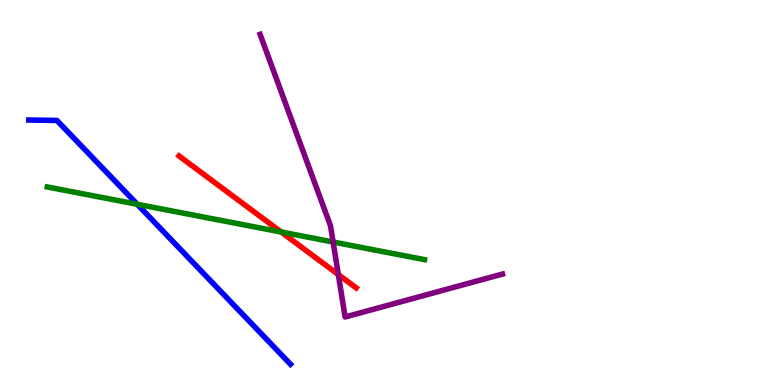[{'lines': ['blue', 'red'], 'intersections': []}, {'lines': ['green', 'red'], 'intersections': [{'x': 3.63, 'y': 3.97}]}, {'lines': ['purple', 'red'], 'intersections': [{'x': 4.37, 'y': 2.87}]}, {'lines': ['blue', 'green'], 'intersections': [{'x': 1.77, 'y': 4.69}]}, {'lines': ['blue', 'purple'], 'intersections': []}, {'lines': ['green', 'purple'], 'intersections': [{'x': 4.3, 'y': 3.71}]}]